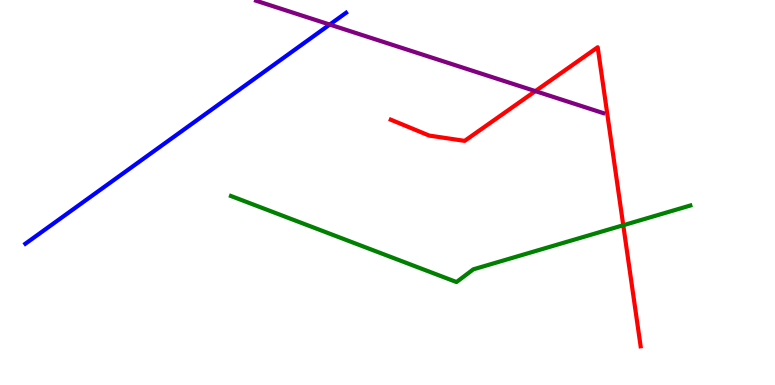[{'lines': ['blue', 'red'], 'intersections': []}, {'lines': ['green', 'red'], 'intersections': [{'x': 8.04, 'y': 4.15}]}, {'lines': ['purple', 'red'], 'intersections': [{'x': 6.91, 'y': 7.63}]}, {'lines': ['blue', 'green'], 'intersections': []}, {'lines': ['blue', 'purple'], 'intersections': [{'x': 4.25, 'y': 9.36}]}, {'lines': ['green', 'purple'], 'intersections': []}]